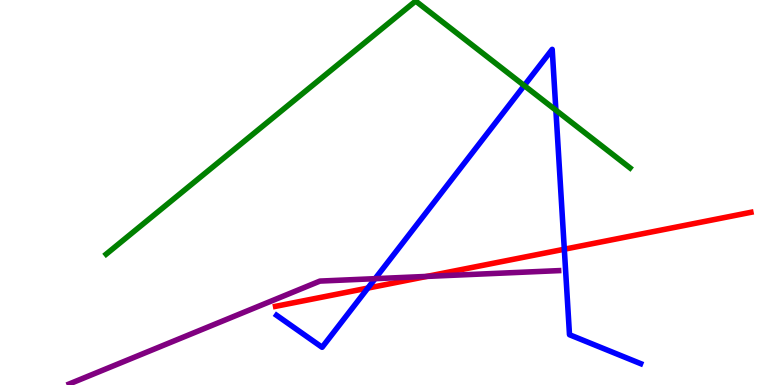[{'lines': ['blue', 'red'], 'intersections': [{'x': 4.75, 'y': 2.52}, {'x': 7.28, 'y': 3.53}]}, {'lines': ['green', 'red'], 'intersections': []}, {'lines': ['purple', 'red'], 'intersections': [{'x': 5.51, 'y': 2.82}]}, {'lines': ['blue', 'green'], 'intersections': [{'x': 6.76, 'y': 7.78}, {'x': 7.17, 'y': 7.14}]}, {'lines': ['blue', 'purple'], 'intersections': [{'x': 4.84, 'y': 2.76}]}, {'lines': ['green', 'purple'], 'intersections': []}]